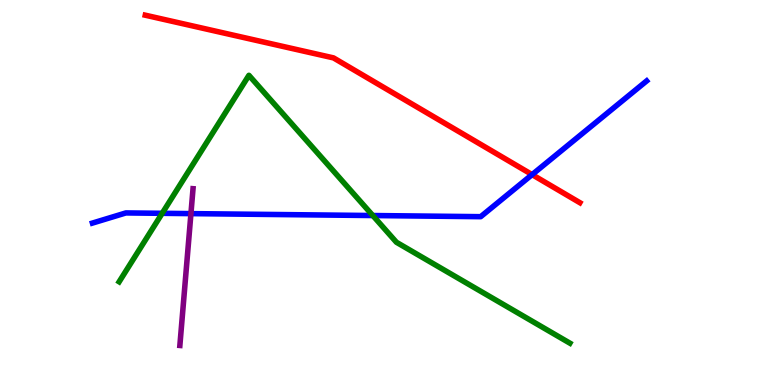[{'lines': ['blue', 'red'], 'intersections': [{'x': 6.87, 'y': 5.46}]}, {'lines': ['green', 'red'], 'intersections': []}, {'lines': ['purple', 'red'], 'intersections': []}, {'lines': ['blue', 'green'], 'intersections': [{'x': 2.09, 'y': 4.46}, {'x': 4.81, 'y': 4.4}]}, {'lines': ['blue', 'purple'], 'intersections': [{'x': 2.46, 'y': 4.45}]}, {'lines': ['green', 'purple'], 'intersections': []}]